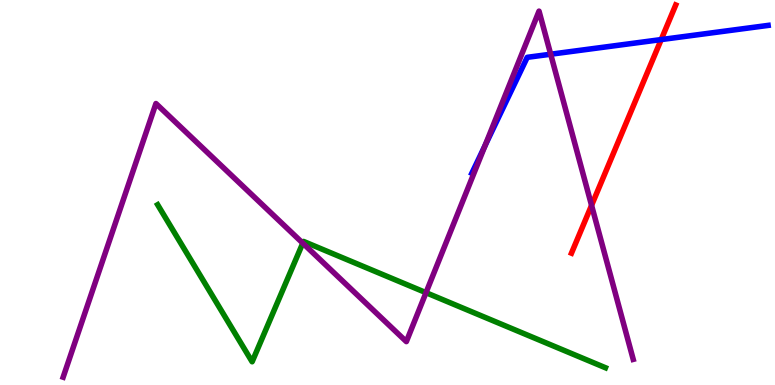[{'lines': ['blue', 'red'], 'intersections': [{'x': 8.53, 'y': 8.97}]}, {'lines': ['green', 'red'], 'intersections': []}, {'lines': ['purple', 'red'], 'intersections': [{'x': 7.63, 'y': 4.67}]}, {'lines': ['blue', 'green'], 'intersections': []}, {'lines': ['blue', 'purple'], 'intersections': [{'x': 6.26, 'y': 6.22}, {'x': 7.11, 'y': 8.59}]}, {'lines': ['green', 'purple'], 'intersections': [{'x': 3.91, 'y': 3.68}, {'x': 5.5, 'y': 2.4}]}]